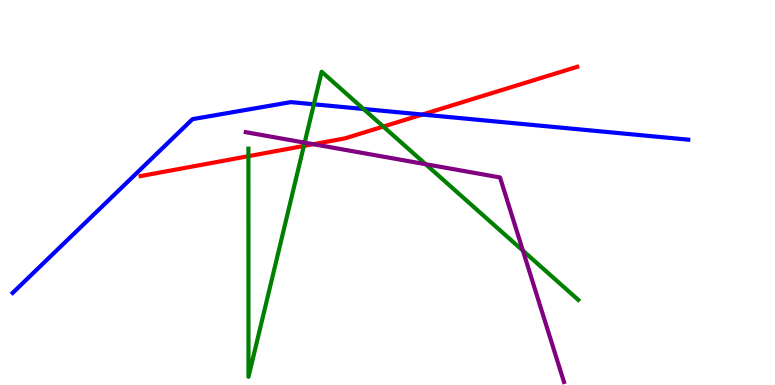[{'lines': ['blue', 'red'], 'intersections': [{'x': 5.45, 'y': 7.02}]}, {'lines': ['green', 'red'], 'intersections': [{'x': 3.21, 'y': 5.94}, {'x': 3.92, 'y': 6.21}, {'x': 4.95, 'y': 6.71}]}, {'lines': ['purple', 'red'], 'intersections': [{'x': 4.04, 'y': 6.25}]}, {'lines': ['blue', 'green'], 'intersections': [{'x': 4.05, 'y': 7.29}, {'x': 4.69, 'y': 7.17}]}, {'lines': ['blue', 'purple'], 'intersections': []}, {'lines': ['green', 'purple'], 'intersections': [{'x': 3.93, 'y': 6.29}, {'x': 5.49, 'y': 5.74}, {'x': 6.75, 'y': 3.49}]}]